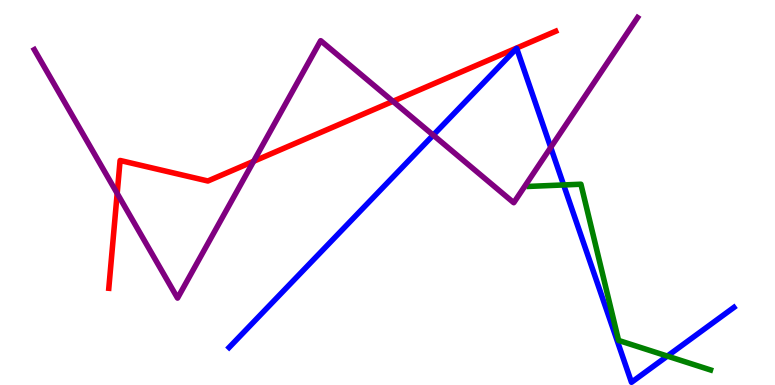[{'lines': ['blue', 'red'], 'intersections': []}, {'lines': ['green', 'red'], 'intersections': []}, {'lines': ['purple', 'red'], 'intersections': [{'x': 1.51, 'y': 4.98}, {'x': 3.27, 'y': 5.81}, {'x': 5.07, 'y': 7.37}]}, {'lines': ['blue', 'green'], 'intersections': [{'x': 7.27, 'y': 5.2}, {'x': 8.61, 'y': 0.751}]}, {'lines': ['blue', 'purple'], 'intersections': [{'x': 5.59, 'y': 6.49}, {'x': 7.11, 'y': 6.17}]}, {'lines': ['green', 'purple'], 'intersections': []}]